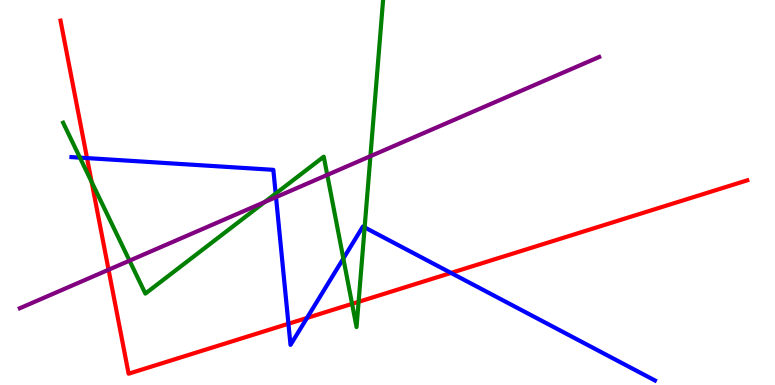[{'lines': ['blue', 'red'], 'intersections': [{'x': 1.12, 'y': 5.89}, {'x': 3.72, 'y': 1.59}, {'x': 3.96, 'y': 1.74}, {'x': 5.82, 'y': 2.91}]}, {'lines': ['green', 'red'], 'intersections': [{'x': 1.18, 'y': 5.27}, {'x': 4.54, 'y': 2.11}, {'x': 4.63, 'y': 2.16}]}, {'lines': ['purple', 'red'], 'intersections': [{'x': 1.4, 'y': 2.99}]}, {'lines': ['blue', 'green'], 'intersections': [{'x': 1.03, 'y': 5.91}, {'x': 3.56, 'y': 4.97}, {'x': 4.43, 'y': 3.29}, {'x': 4.7, 'y': 4.09}]}, {'lines': ['blue', 'purple'], 'intersections': [{'x': 3.56, 'y': 4.88}]}, {'lines': ['green', 'purple'], 'intersections': [{'x': 1.67, 'y': 3.23}, {'x': 3.41, 'y': 4.75}, {'x': 4.22, 'y': 5.46}, {'x': 4.78, 'y': 5.94}]}]